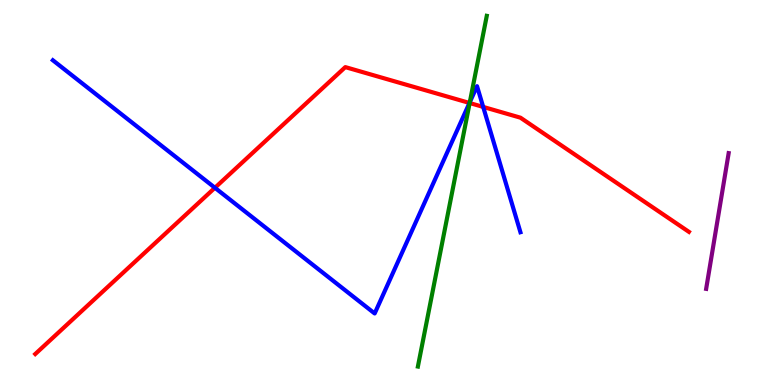[{'lines': ['blue', 'red'], 'intersections': [{'x': 2.77, 'y': 5.12}, {'x': 6.06, 'y': 7.33}, {'x': 6.23, 'y': 7.22}]}, {'lines': ['green', 'red'], 'intersections': [{'x': 6.06, 'y': 7.32}]}, {'lines': ['purple', 'red'], 'intersections': []}, {'lines': ['blue', 'green'], 'intersections': [{'x': 6.06, 'y': 7.35}]}, {'lines': ['blue', 'purple'], 'intersections': []}, {'lines': ['green', 'purple'], 'intersections': []}]